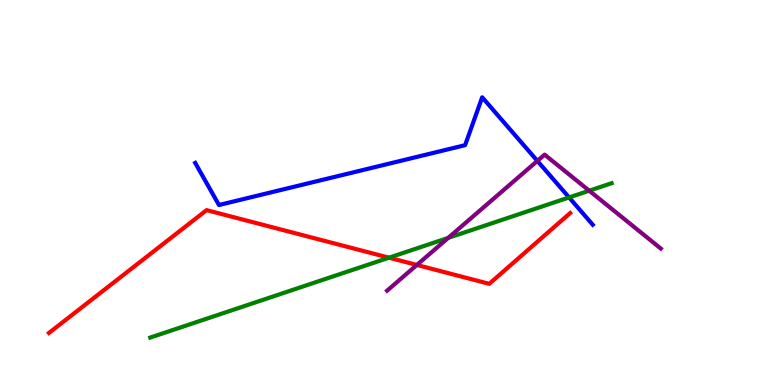[{'lines': ['blue', 'red'], 'intersections': []}, {'lines': ['green', 'red'], 'intersections': [{'x': 5.02, 'y': 3.31}]}, {'lines': ['purple', 'red'], 'intersections': [{'x': 5.38, 'y': 3.12}]}, {'lines': ['blue', 'green'], 'intersections': [{'x': 7.34, 'y': 4.87}]}, {'lines': ['blue', 'purple'], 'intersections': [{'x': 6.93, 'y': 5.82}]}, {'lines': ['green', 'purple'], 'intersections': [{'x': 5.78, 'y': 3.82}, {'x': 7.6, 'y': 5.05}]}]